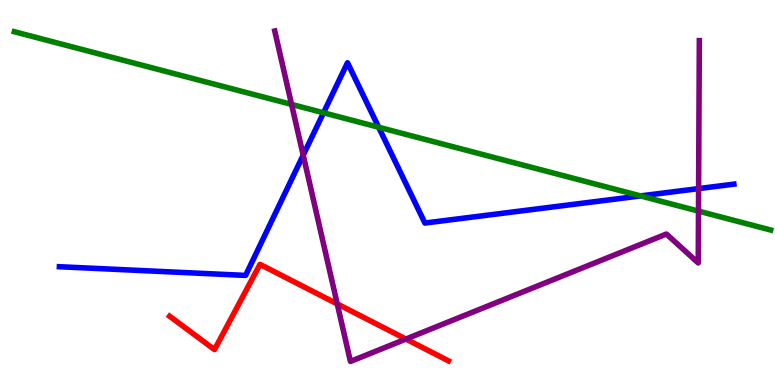[{'lines': ['blue', 'red'], 'intersections': []}, {'lines': ['green', 'red'], 'intersections': []}, {'lines': ['purple', 'red'], 'intersections': [{'x': 4.35, 'y': 2.11}, {'x': 5.24, 'y': 1.19}]}, {'lines': ['blue', 'green'], 'intersections': [{'x': 4.17, 'y': 7.07}, {'x': 4.89, 'y': 6.7}, {'x': 8.27, 'y': 4.91}]}, {'lines': ['blue', 'purple'], 'intersections': [{'x': 3.91, 'y': 5.97}, {'x': 9.01, 'y': 5.1}]}, {'lines': ['green', 'purple'], 'intersections': [{'x': 3.76, 'y': 7.29}, {'x': 9.01, 'y': 4.52}]}]